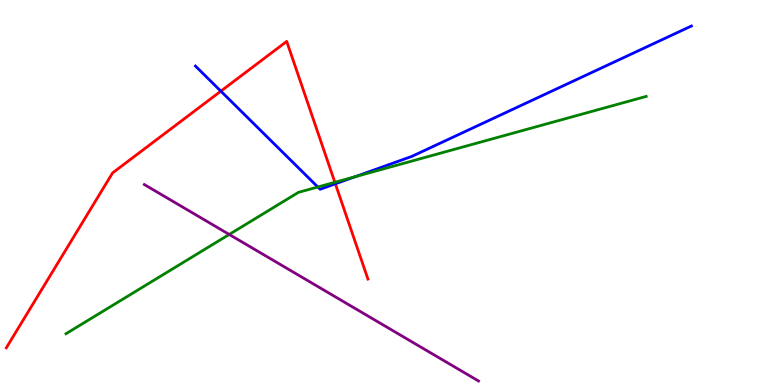[{'lines': ['blue', 'red'], 'intersections': [{'x': 2.85, 'y': 7.63}, {'x': 4.33, 'y': 5.23}]}, {'lines': ['green', 'red'], 'intersections': [{'x': 4.32, 'y': 5.26}]}, {'lines': ['purple', 'red'], 'intersections': []}, {'lines': ['blue', 'green'], 'intersections': [{'x': 4.1, 'y': 5.14}, {'x': 4.58, 'y': 5.41}]}, {'lines': ['blue', 'purple'], 'intersections': []}, {'lines': ['green', 'purple'], 'intersections': [{'x': 2.96, 'y': 3.91}]}]